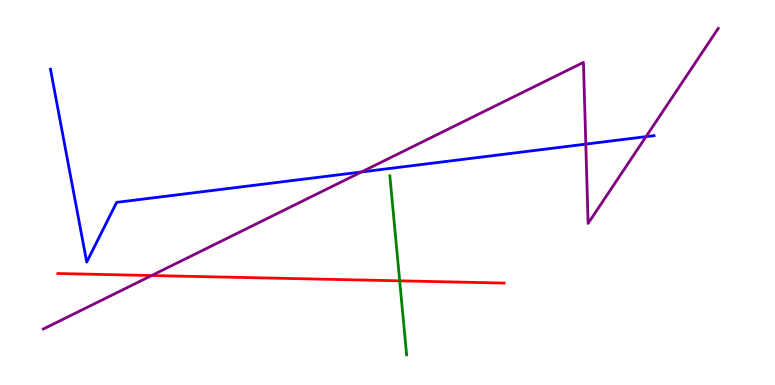[{'lines': ['blue', 'red'], 'intersections': []}, {'lines': ['green', 'red'], 'intersections': [{'x': 5.16, 'y': 2.71}]}, {'lines': ['purple', 'red'], 'intersections': [{'x': 1.96, 'y': 2.84}]}, {'lines': ['blue', 'green'], 'intersections': []}, {'lines': ['blue', 'purple'], 'intersections': [{'x': 4.66, 'y': 5.53}, {'x': 7.56, 'y': 6.26}, {'x': 8.34, 'y': 6.45}]}, {'lines': ['green', 'purple'], 'intersections': []}]